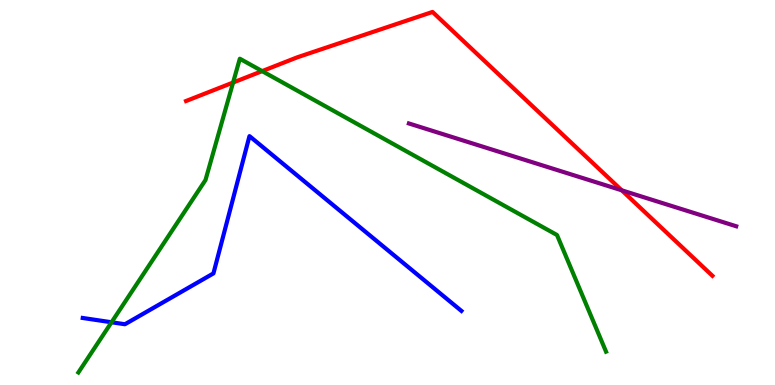[{'lines': ['blue', 'red'], 'intersections': []}, {'lines': ['green', 'red'], 'intersections': [{'x': 3.01, 'y': 7.86}, {'x': 3.38, 'y': 8.15}]}, {'lines': ['purple', 'red'], 'intersections': [{'x': 8.02, 'y': 5.06}]}, {'lines': ['blue', 'green'], 'intersections': [{'x': 1.44, 'y': 1.63}]}, {'lines': ['blue', 'purple'], 'intersections': []}, {'lines': ['green', 'purple'], 'intersections': []}]